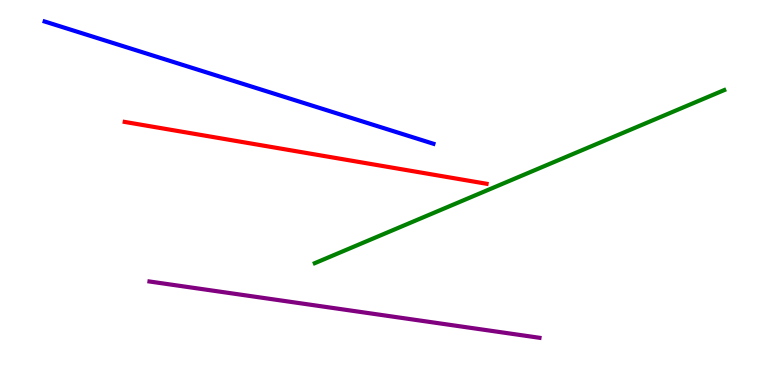[{'lines': ['blue', 'red'], 'intersections': []}, {'lines': ['green', 'red'], 'intersections': []}, {'lines': ['purple', 'red'], 'intersections': []}, {'lines': ['blue', 'green'], 'intersections': []}, {'lines': ['blue', 'purple'], 'intersections': []}, {'lines': ['green', 'purple'], 'intersections': []}]